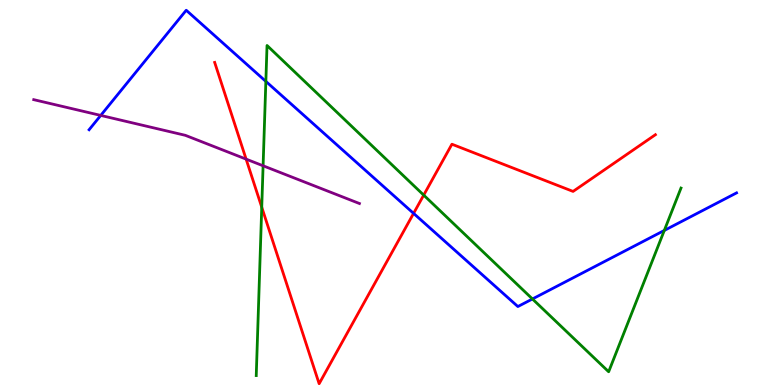[{'lines': ['blue', 'red'], 'intersections': [{'x': 5.34, 'y': 4.46}]}, {'lines': ['green', 'red'], 'intersections': [{'x': 3.38, 'y': 4.62}, {'x': 5.47, 'y': 4.93}]}, {'lines': ['purple', 'red'], 'intersections': [{'x': 3.18, 'y': 5.87}]}, {'lines': ['blue', 'green'], 'intersections': [{'x': 3.43, 'y': 7.89}, {'x': 6.87, 'y': 2.23}, {'x': 8.57, 'y': 4.01}]}, {'lines': ['blue', 'purple'], 'intersections': [{'x': 1.3, 'y': 7.0}]}, {'lines': ['green', 'purple'], 'intersections': [{'x': 3.39, 'y': 5.69}]}]